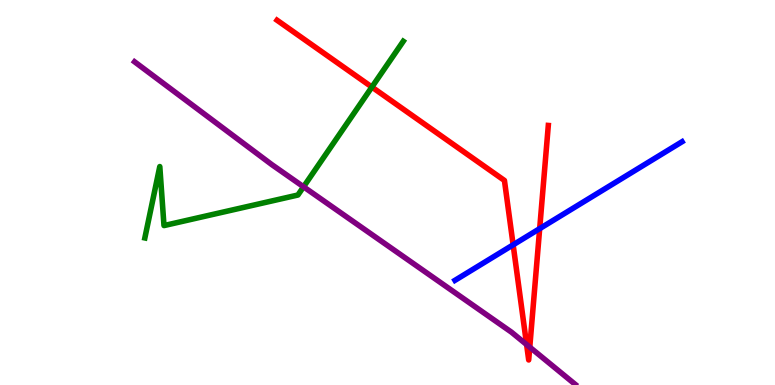[{'lines': ['blue', 'red'], 'intersections': [{'x': 6.62, 'y': 3.64}, {'x': 6.96, 'y': 4.06}]}, {'lines': ['green', 'red'], 'intersections': [{'x': 4.8, 'y': 7.74}]}, {'lines': ['purple', 'red'], 'intersections': [{'x': 6.8, 'y': 1.05}, {'x': 6.84, 'y': 0.983}]}, {'lines': ['blue', 'green'], 'intersections': []}, {'lines': ['blue', 'purple'], 'intersections': []}, {'lines': ['green', 'purple'], 'intersections': [{'x': 3.92, 'y': 5.15}]}]